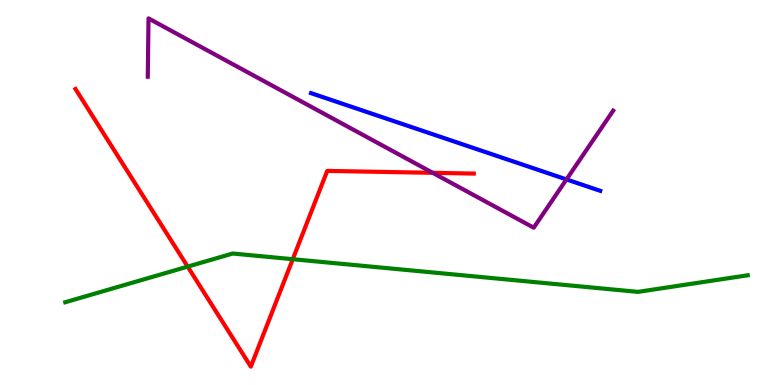[{'lines': ['blue', 'red'], 'intersections': []}, {'lines': ['green', 'red'], 'intersections': [{'x': 2.42, 'y': 3.07}, {'x': 3.78, 'y': 3.27}]}, {'lines': ['purple', 'red'], 'intersections': [{'x': 5.58, 'y': 5.51}]}, {'lines': ['blue', 'green'], 'intersections': []}, {'lines': ['blue', 'purple'], 'intersections': [{'x': 7.31, 'y': 5.34}]}, {'lines': ['green', 'purple'], 'intersections': []}]